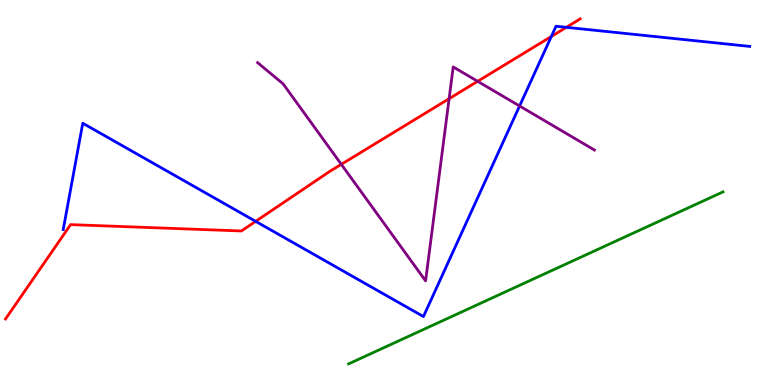[{'lines': ['blue', 'red'], 'intersections': [{'x': 3.3, 'y': 4.25}, {'x': 7.11, 'y': 9.05}, {'x': 7.31, 'y': 9.29}]}, {'lines': ['green', 'red'], 'intersections': []}, {'lines': ['purple', 'red'], 'intersections': [{'x': 4.4, 'y': 5.73}, {'x': 5.79, 'y': 7.44}, {'x': 6.16, 'y': 7.89}]}, {'lines': ['blue', 'green'], 'intersections': []}, {'lines': ['blue', 'purple'], 'intersections': [{'x': 6.7, 'y': 7.25}]}, {'lines': ['green', 'purple'], 'intersections': []}]